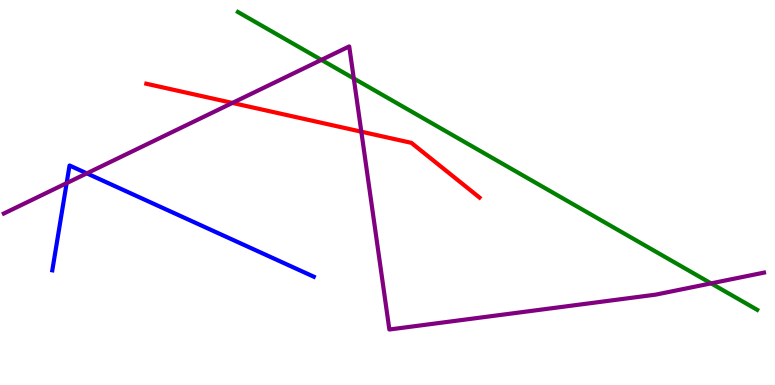[{'lines': ['blue', 'red'], 'intersections': []}, {'lines': ['green', 'red'], 'intersections': []}, {'lines': ['purple', 'red'], 'intersections': [{'x': 3.0, 'y': 7.33}, {'x': 4.66, 'y': 6.58}]}, {'lines': ['blue', 'green'], 'intersections': []}, {'lines': ['blue', 'purple'], 'intersections': [{'x': 0.86, 'y': 5.24}, {'x': 1.12, 'y': 5.5}]}, {'lines': ['green', 'purple'], 'intersections': [{'x': 4.15, 'y': 8.44}, {'x': 4.56, 'y': 7.96}, {'x': 9.18, 'y': 2.64}]}]